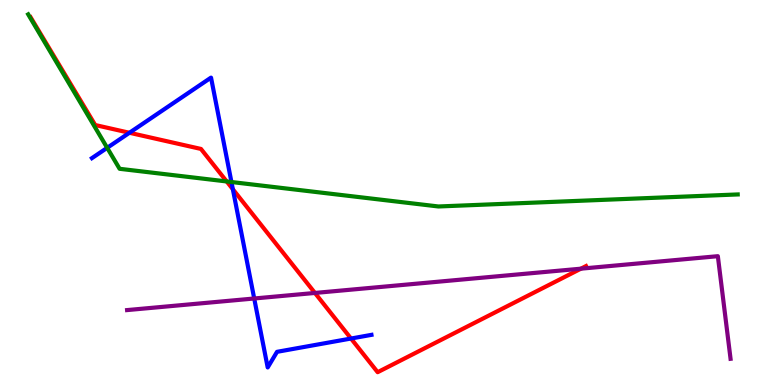[{'lines': ['blue', 'red'], 'intersections': [{'x': 1.67, 'y': 6.55}, {'x': 3.0, 'y': 5.08}, {'x': 4.53, 'y': 1.21}]}, {'lines': ['green', 'red'], 'intersections': [{'x': 2.93, 'y': 5.29}]}, {'lines': ['purple', 'red'], 'intersections': [{'x': 4.06, 'y': 2.39}, {'x': 7.5, 'y': 3.02}]}, {'lines': ['blue', 'green'], 'intersections': [{'x': 1.38, 'y': 6.16}, {'x': 2.99, 'y': 5.27}]}, {'lines': ['blue', 'purple'], 'intersections': [{'x': 3.28, 'y': 2.25}]}, {'lines': ['green', 'purple'], 'intersections': []}]